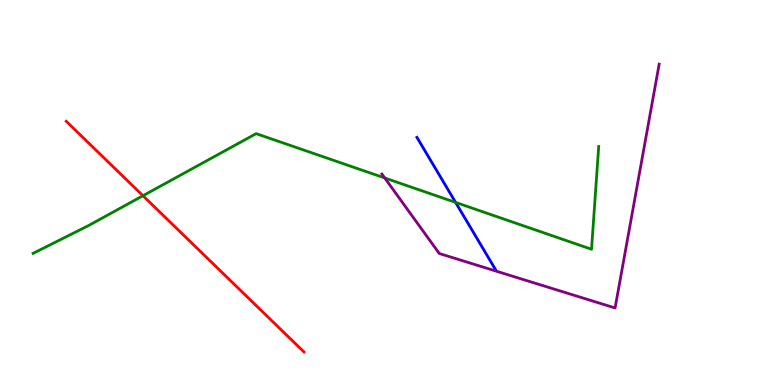[{'lines': ['blue', 'red'], 'intersections': []}, {'lines': ['green', 'red'], 'intersections': [{'x': 1.84, 'y': 4.92}]}, {'lines': ['purple', 'red'], 'intersections': []}, {'lines': ['blue', 'green'], 'intersections': [{'x': 5.88, 'y': 4.74}]}, {'lines': ['blue', 'purple'], 'intersections': []}, {'lines': ['green', 'purple'], 'intersections': [{'x': 4.96, 'y': 5.38}]}]